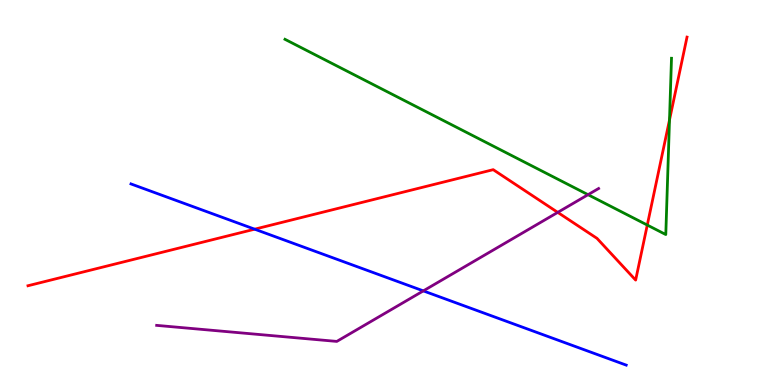[{'lines': ['blue', 'red'], 'intersections': [{'x': 3.29, 'y': 4.05}]}, {'lines': ['green', 'red'], 'intersections': [{'x': 8.35, 'y': 4.15}, {'x': 8.64, 'y': 6.88}]}, {'lines': ['purple', 'red'], 'intersections': [{'x': 7.2, 'y': 4.48}]}, {'lines': ['blue', 'green'], 'intersections': []}, {'lines': ['blue', 'purple'], 'intersections': [{'x': 5.46, 'y': 2.44}]}, {'lines': ['green', 'purple'], 'intersections': [{'x': 7.59, 'y': 4.94}]}]